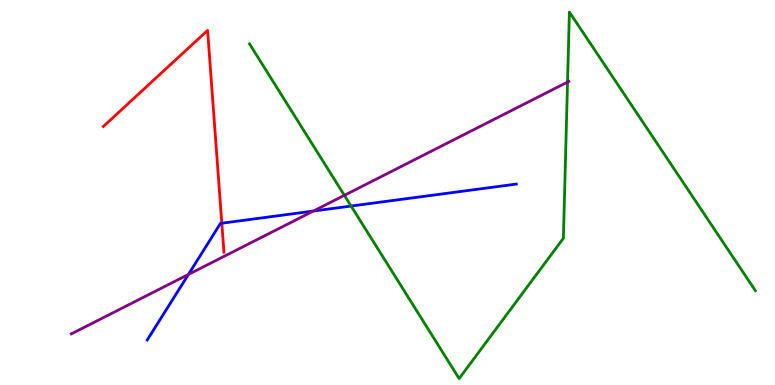[{'lines': ['blue', 'red'], 'intersections': [{'x': 2.86, 'y': 4.2}]}, {'lines': ['green', 'red'], 'intersections': []}, {'lines': ['purple', 'red'], 'intersections': []}, {'lines': ['blue', 'green'], 'intersections': [{'x': 4.53, 'y': 4.65}]}, {'lines': ['blue', 'purple'], 'intersections': [{'x': 2.43, 'y': 2.87}, {'x': 4.04, 'y': 4.52}]}, {'lines': ['green', 'purple'], 'intersections': [{'x': 4.44, 'y': 4.93}, {'x': 7.32, 'y': 7.87}]}]